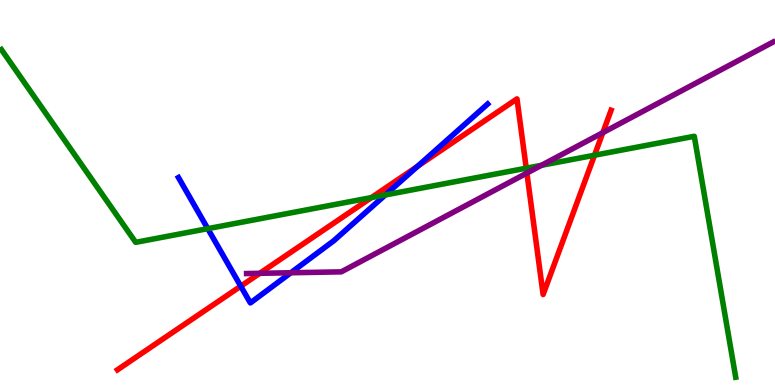[{'lines': ['blue', 'red'], 'intersections': [{'x': 3.11, 'y': 2.57}, {'x': 5.39, 'y': 5.68}]}, {'lines': ['green', 'red'], 'intersections': [{'x': 4.79, 'y': 4.87}, {'x': 6.79, 'y': 5.63}, {'x': 7.67, 'y': 5.97}]}, {'lines': ['purple', 'red'], 'intersections': [{'x': 3.35, 'y': 2.9}, {'x': 6.8, 'y': 5.5}, {'x': 7.78, 'y': 6.55}]}, {'lines': ['blue', 'green'], 'intersections': [{'x': 2.68, 'y': 4.06}, {'x': 4.97, 'y': 4.94}]}, {'lines': ['blue', 'purple'], 'intersections': [{'x': 3.75, 'y': 2.92}]}, {'lines': ['green', 'purple'], 'intersections': [{'x': 6.99, 'y': 5.71}]}]